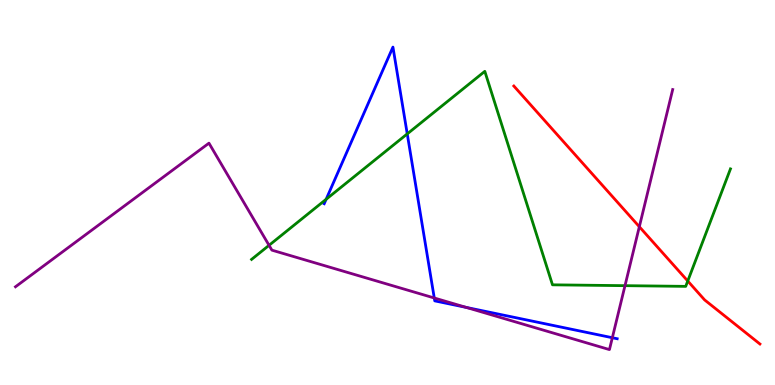[{'lines': ['blue', 'red'], 'intersections': []}, {'lines': ['green', 'red'], 'intersections': [{'x': 8.87, 'y': 2.7}]}, {'lines': ['purple', 'red'], 'intersections': [{'x': 8.25, 'y': 4.11}]}, {'lines': ['blue', 'green'], 'intersections': [{'x': 4.21, 'y': 4.82}, {'x': 5.25, 'y': 6.52}]}, {'lines': ['blue', 'purple'], 'intersections': [{'x': 5.6, 'y': 2.26}, {'x': 6.02, 'y': 2.02}, {'x': 7.9, 'y': 1.23}]}, {'lines': ['green', 'purple'], 'intersections': [{'x': 3.47, 'y': 3.63}, {'x': 8.06, 'y': 2.58}]}]